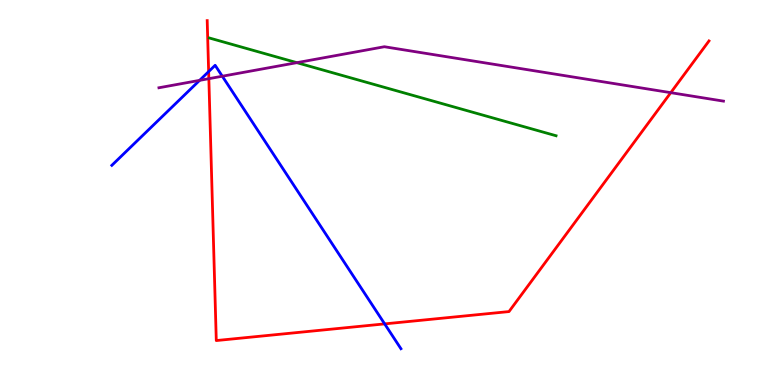[{'lines': ['blue', 'red'], 'intersections': [{'x': 2.69, 'y': 8.14}, {'x': 4.96, 'y': 1.59}]}, {'lines': ['green', 'red'], 'intersections': []}, {'lines': ['purple', 'red'], 'intersections': [{'x': 2.69, 'y': 7.96}, {'x': 8.66, 'y': 7.59}]}, {'lines': ['blue', 'green'], 'intersections': []}, {'lines': ['blue', 'purple'], 'intersections': [{'x': 2.58, 'y': 7.91}, {'x': 2.87, 'y': 8.02}]}, {'lines': ['green', 'purple'], 'intersections': [{'x': 3.83, 'y': 8.37}]}]